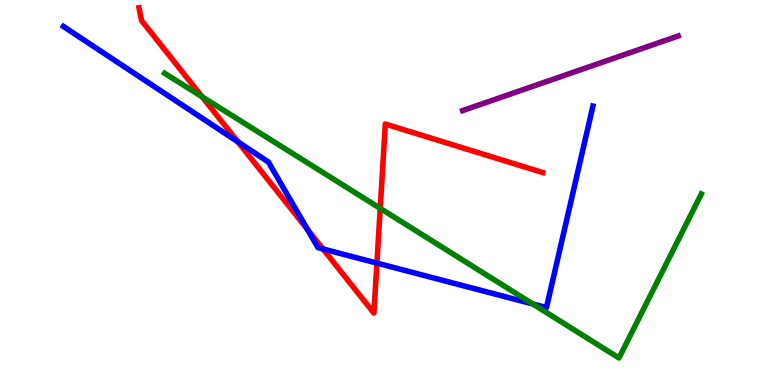[{'lines': ['blue', 'red'], 'intersections': [{'x': 3.07, 'y': 6.32}, {'x': 3.97, 'y': 4.04}, {'x': 4.17, 'y': 3.53}, {'x': 4.86, 'y': 3.17}]}, {'lines': ['green', 'red'], 'intersections': [{'x': 2.61, 'y': 7.49}, {'x': 4.91, 'y': 4.59}]}, {'lines': ['purple', 'red'], 'intersections': []}, {'lines': ['blue', 'green'], 'intersections': [{'x': 6.87, 'y': 2.1}]}, {'lines': ['blue', 'purple'], 'intersections': []}, {'lines': ['green', 'purple'], 'intersections': []}]